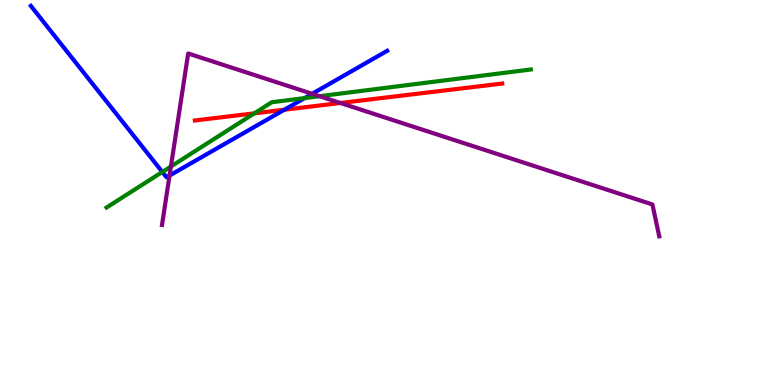[{'lines': ['blue', 'red'], 'intersections': [{'x': 3.67, 'y': 7.15}]}, {'lines': ['green', 'red'], 'intersections': [{'x': 3.28, 'y': 7.06}]}, {'lines': ['purple', 'red'], 'intersections': [{'x': 4.39, 'y': 7.32}]}, {'lines': ['blue', 'green'], 'intersections': [{'x': 2.09, 'y': 5.53}, {'x': 3.93, 'y': 7.45}]}, {'lines': ['blue', 'purple'], 'intersections': [{'x': 2.19, 'y': 5.44}, {'x': 4.03, 'y': 7.56}]}, {'lines': ['green', 'purple'], 'intersections': [{'x': 2.21, 'y': 5.68}, {'x': 4.12, 'y': 7.5}]}]